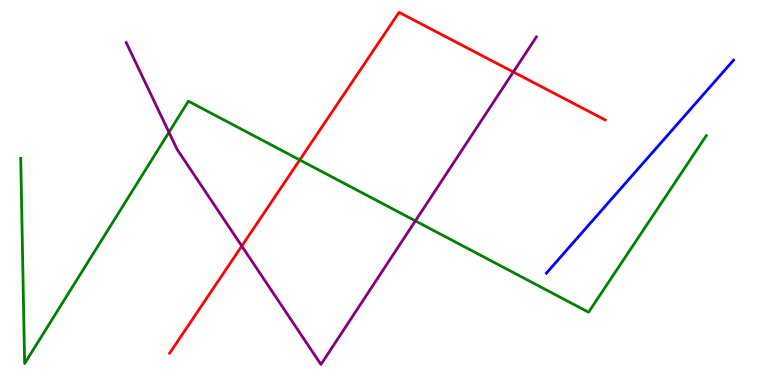[{'lines': ['blue', 'red'], 'intersections': []}, {'lines': ['green', 'red'], 'intersections': [{'x': 3.87, 'y': 5.85}]}, {'lines': ['purple', 'red'], 'intersections': [{'x': 3.12, 'y': 3.61}, {'x': 6.62, 'y': 8.13}]}, {'lines': ['blue', 'green'], 'intersections': []}, {'lines': ['blue', 'purple'], 'intersections': []}, {'lines': ['green', 'purple'], 'intersections': [{'x': 2.18, 'y': 6.56}, {'x': 5.36, 'y': 4.26}]}]